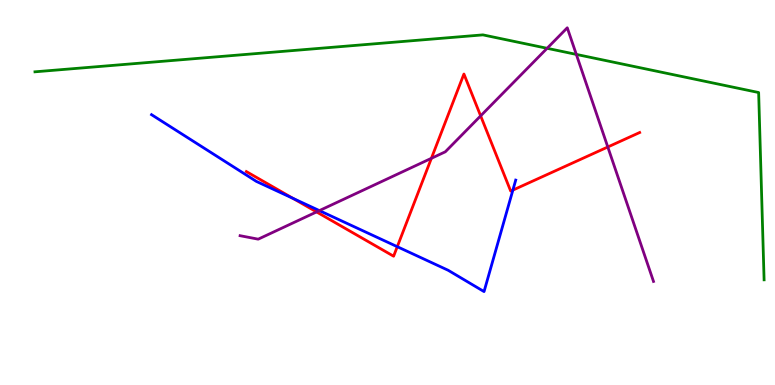[{'lines': ['blue', 'red'], 'intersections': [{'x': 3.78, 'y': 4.85}, {'x': 5.13, 'y': 3.59}, {'x': 6.62, 'y': 5.06}]}, {'lines': ['green', 'red'], 'intersections': []}, {'lines': ['purple', 'red'], 'intersections': [{'x': 4.08, 'y': 4.5}, {'x': 5.57, 'y': 5.89}, {'x': 6.2, 'y': 6.99}, {'x': 7.84, 'y': 6.18}]}, {'lines': ['blue', 'green'], 'intersections': []}, {'lines': ['blue', 'purple'], 'intersections': [{'x': 4.12, 'y': 4.53}]}, {'lines': ['green', 'purple'], 'intersections': [{'x': 7.06, 'y': 8.75}, {'x': 7.44, 'y': 8.59}]}]